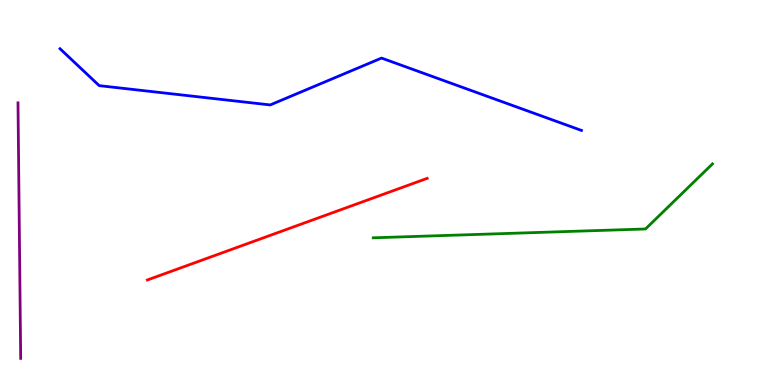[{'lines': ['blue', 'red'], 'intersections': []}, {'lines': ['green', 'red'], 'intersections': []}, {'lines': ['purple', 'red'], 'intersections': []}, {'lines': ['blue', 'green'], 'intersections': []}, {'lines': ['blue', 'purple'], 'intersections': []}, {'lines': ['green', 'purple'], 'intersections': []}]